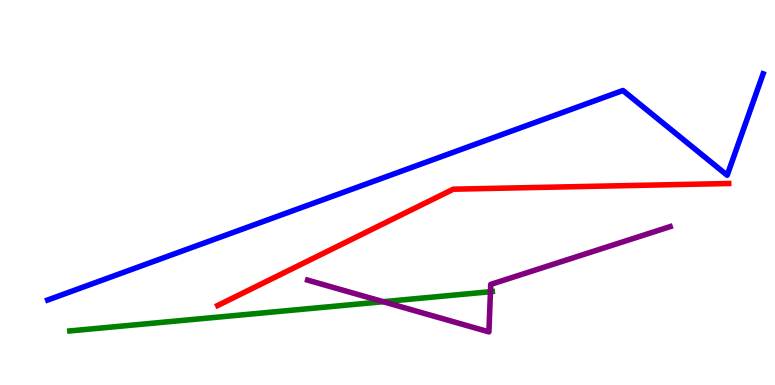[{'lines': ['blue', 'red'], 'intersections': []}, {'lines': ['green', 'red'], 'intersections': []}, {'lines': ['purple', 'red'], 'intersections': []}, {'lines': ['blue', 'green'], 'intersections': []}, {'lines': ['blue', 'purple'], 'intersections': []}, {'lines': ['green', 'purple'], 'intersections': [{'x': 4.94, 'y': 2.16}, {'x': 6.33, 'y': 2.42}]}]